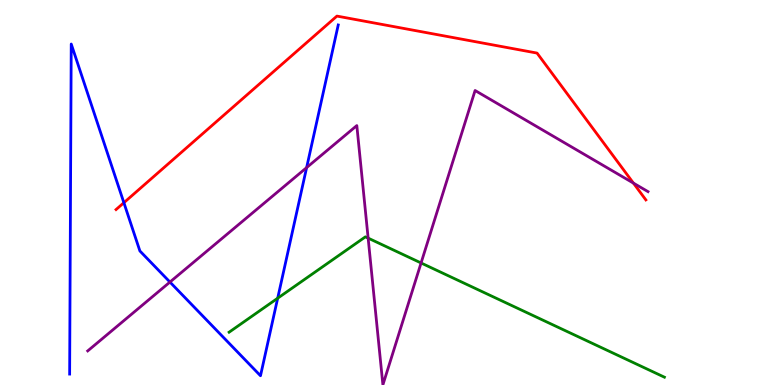[{'lines': ['blue', 'red'], 'intersections': [{'x': 1.6, 'y': 4.73}]}, {'lines': ['green', 'red'], 'intersections': []}, {'lines': ['purple', 'red'], 'intersections': [{'x': 8.17, 'y': 5.24}]}, {'lines': ['blue', 'green'], 'intersections': [{'x': 3.58, 'y': 2.25}]}, {'lines': ['blue', 'purple'], 'intersections': [{'x': 2.19, 'y': 2.67}, {'x': 3.96, 'y': 5.65}]}, {'lines': ['green', 'purple'], 'intersections': [{'x': 4.75, 'y': 3.81}, {'x': 5.43, 'y': 3.17}]}]